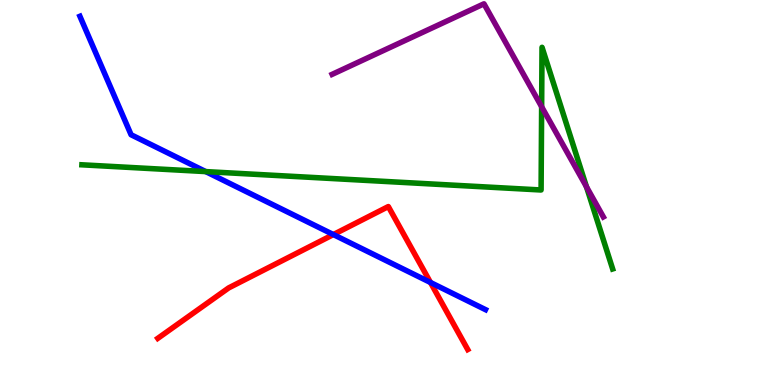[{'lines': ['blue', 'red'], 'intersections': [{'x': 4.3, 'y': 3.91}, {'x': 5.55, 'y': 2.66}]}, {'lines': ['green', 'red'], 'intersections': []}, {'lines': ['purple', 'red'], 'intersections': []}, {'lines': ['blue', 'green'], 'intersections': [{'x': 2.65, 'y': 5.54}]}, {'lines': ['blue', 'purple'], 'intersections': []}, {'lines': ['green', 'purple'], 'intersections': [{'x': 6.99, 'y': 7.23}, {'x': 7.57, 'y': 5.15}]}]